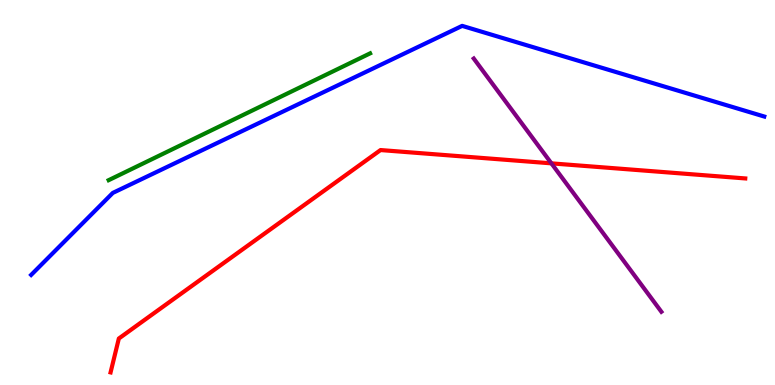[{'lines': ['blue', 'red'], 'intersections': []}, {'lines': ['green', 'red'], 'intersections': []}, {'lines': ['purple', 'red'], 'intersections': [{'x': 7.11, 'y': 5.76}]}, {'lines': ['blue', 'green'], 'intersections': []}, {'lines': ['blue', 'purple'], 'intersections': []}, {'lines': ['green', 'purple'], 'intersections': []}]